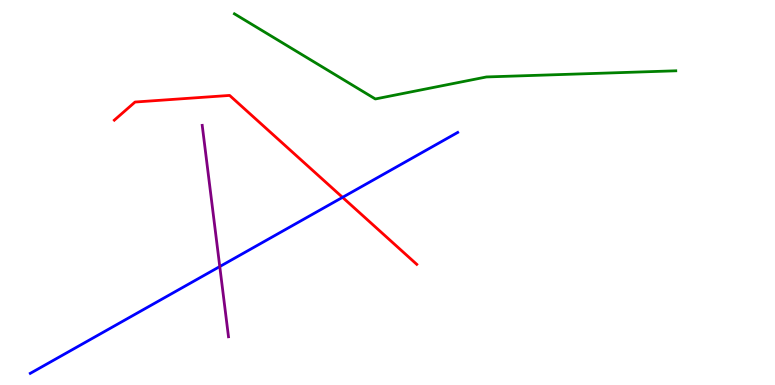[{'lines': ['blue', 'red'], 'intersections': [{'x': 4.42, 'y': 4.87}]}, {'lines': ['green', 'red'], 'intersections': []}, {'lines': ['purple', 'red'], 'intersections': []}, {'lines': ['blue', 'green'], 'intersections': []}, {'lines': ['blue', 'purple'], 'intersections': [{'x': 2.84, 'y': 3.08}]}, {'lines': ['green', 'purple'], 'intersections': []}]